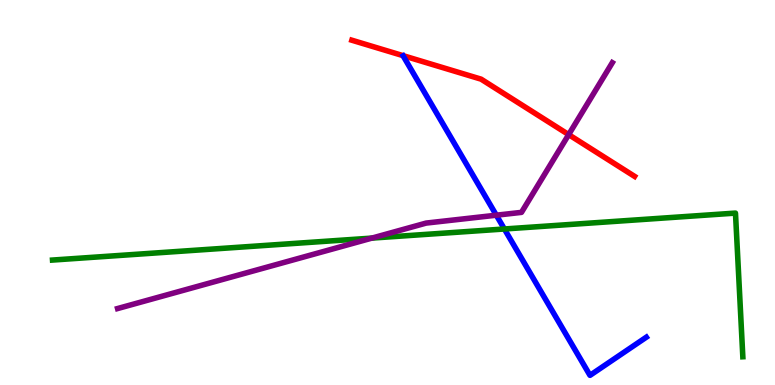[{'lines': ['blue', 'red'], 'intersections': []}, {'lines': ['green', 'red'], 'intersections': []}, {'lines': ['purple', 'red'], 'intersections': [{'x': 7.34, 'y': 6.5}]}, {'lines': ['blue', 'green'], 'intersections': [{'x': 6.51, 'y': 4.05}]}, {'lines': ['blue', 'purple'], 'intersections': [{'x': 6.4, 'y': 4.41}]}, {'lines': ['green', 'purple'], 'intersections': [{'x': 4.8, 'y': 3.82}]}]